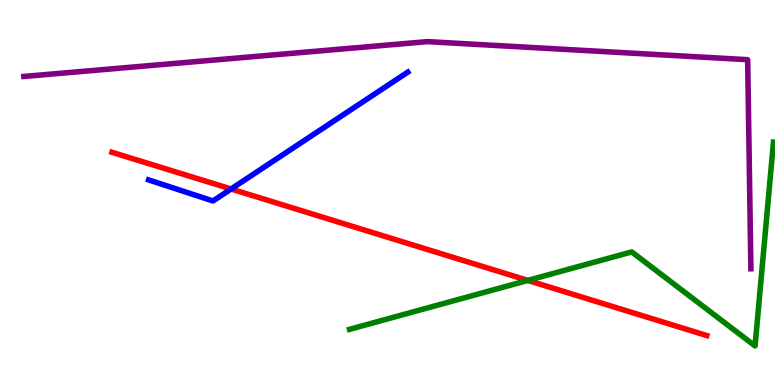[{'lines': ['blue', 'red'], 'intersections': [{'x': 2.98, 'y': 5.09}]}, {'lines': ['green', 'red'], 'intersections': [{'x': 6.81, 'y': 2.72}]}, {'lines': ['purple', 'red'], 'intersections': []}, {'lines': ['blue', 'green'], 'intersections': []}, {'lines': ['blue', 'purple'], 'intersections': []}, {'lines': ['green', 'purple'], 'intersections': []}]